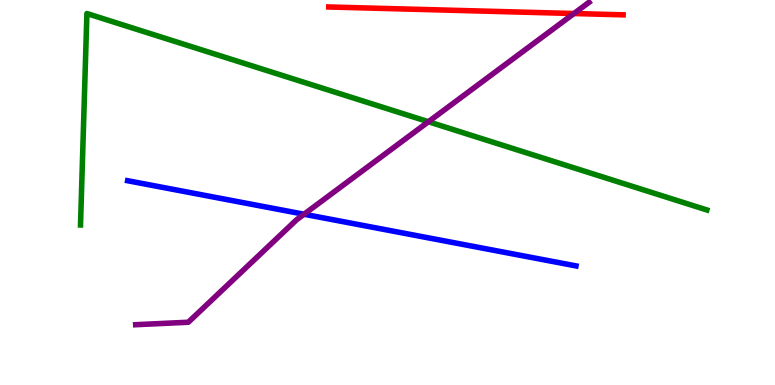[{'lines': ['blue', 'red'], 'intersections': []}, {'lines': ['green', 'red'], 'intersections': []}, {'lines': ['purple', 'red'], 'intersections': [{'x': 7.41, 'y': 9.65}]}, {'lines': ['blue', 'green'], 'intersections': []}, {'lines': ['blue', 'purple'], 'intersections': [{'x': 3.92, 'y': 4.44}]}, {'lines': ['green', 'purple'], 'intersections': [{'x': 5.53, 'y': 6.84}]}]